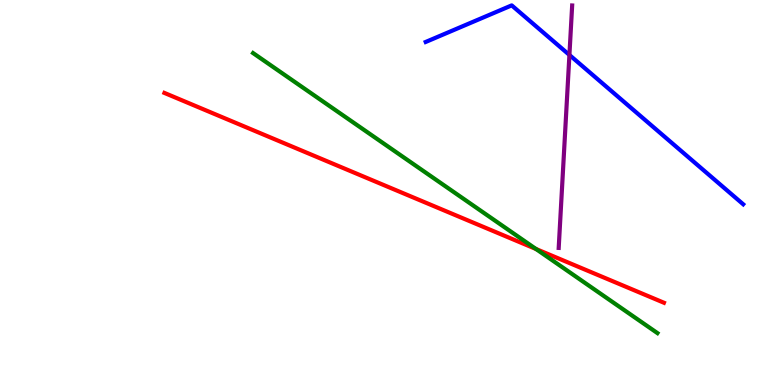[{'lines': ['blue', 'red'], 'intersections': []}, {'lines': ['green', 'red'], 'intersections': [{'x': 6.92, 'y': 3.53}]}, {'lines': ['purple', 'red'], 'intersections': []}, {'lines': ['blue', 'green'], 'intersections': []}, {'lines': ['blue', 'purple'], 'intersections': [{'x': 7.35, 'y': 8.57}]}, {'lines': ['green', 'purple'], 'intersections': []}]